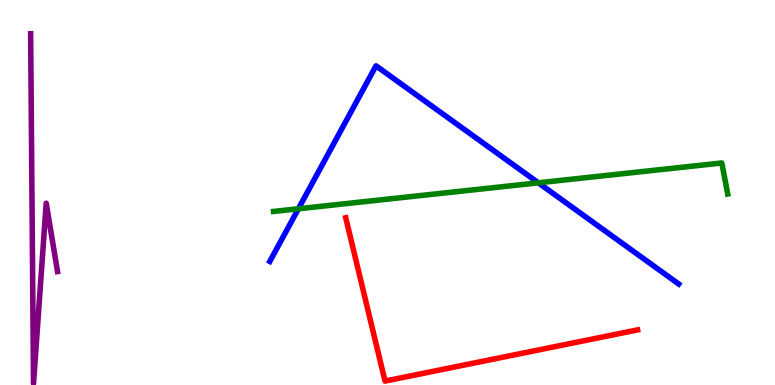[{'lines': ['blue', 'red'], 'intersections': []}, {'lines': ['green', 'red'], 'intersections': []}, {'lines': ['purple', 'red'], 'intersections': []}, {'lines': ['blue', 'green'], 'intersections': [{'x': 3.85, 'y': 4.58}, {'x': 6.95, 'y': 5.25}]}, {'lines': ['blue', 'purple'], 'intersections': []}, {'lines': ['green', 'purple'], 'intersections': []}]